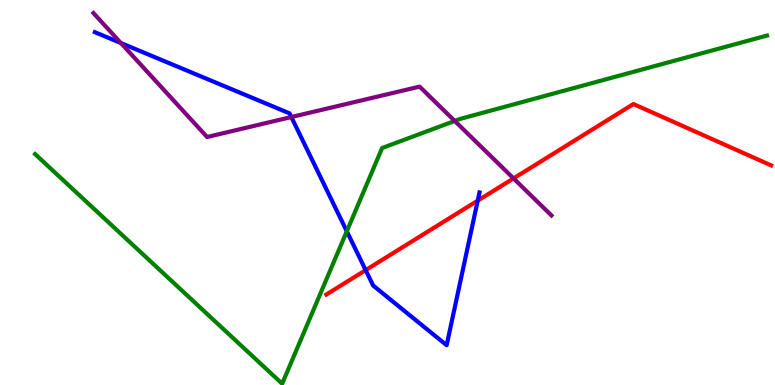[{'lines': ['blue', 'red'], 'intersections': [{'x': 4.72, 'y': 2.98}, {'x': 6.16, 'y': 4.79}]}, {'lines': ['green', 'red'], 'intersections': []}, {'lines': ['purple', 'red'], 'intersections': [{'x': 6.63, 'y': 5.37}]}, {'lines': ['blue', 'green'], 'intersections': [{'x': 4.47, 'y': 3.99}]}, {'lines': ['blue', 'purple'], 'intersections': [{'x': 1.56, 'y': 8.88}, {'x': 3.76, 'y': 6.96}]}, {'lines': ['green', 'purple'], 'intersections': [{'x': 5.87, 'y': 6.86}]}]